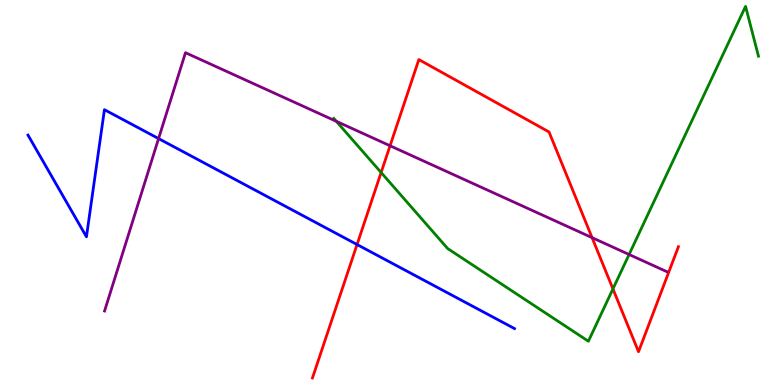[{'lines': ['blue', 'red'], 'intersections': [{'x': 4.61, 'y': 3.65}]}, {'lines': ['green', 'red'], 'intersections': [{'x': 4.92, 'y': 5.52}, {'x': 7.91, 'y': 2.5}]}, {'lines': ['purple', 'red'], 'intersections': [{'x': 5.03, 'y': 6.21}, {'x': 7.64, 'y': 3.83}]}, {'lines': ['blue', 'green'], 'intersections': []}, {'lines': ['blue', 'purple'], 'intersections': [{'x': 2.05, 'y': 6.4}]}, {'lines': ['green', 'purple'], 'intersections': [{'x': 4.34, 'y': 6.85}, {'x': 8.12, 'y': 3.39}]}]